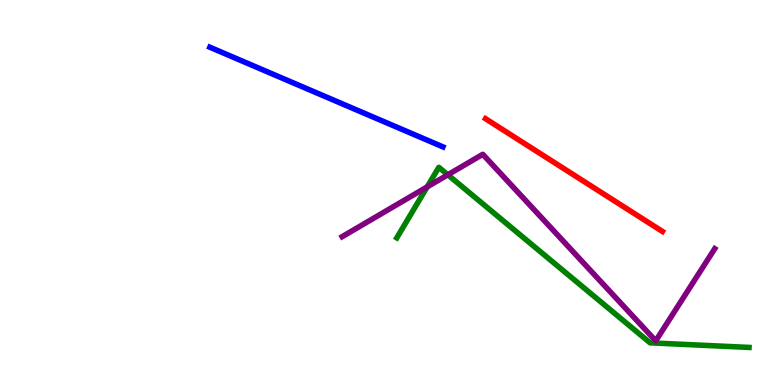[{'lines': ['blue', 'red'], 'intersections': []}, {'lines': ['green', 'red'], 'intersections': []}, {'lines': ['purple', 'red'], 'intersections': []}, {'lines': ['blue', 'green'], 'intersections': []}, {'lines': ['blue', 'purple'], 'intersections': []}, {'lines': ['green', 'purple'], 'intersections': [{'x': 5.51, 'y': 5.15}, {'x': 5.78, 'y': 5.46}]}]